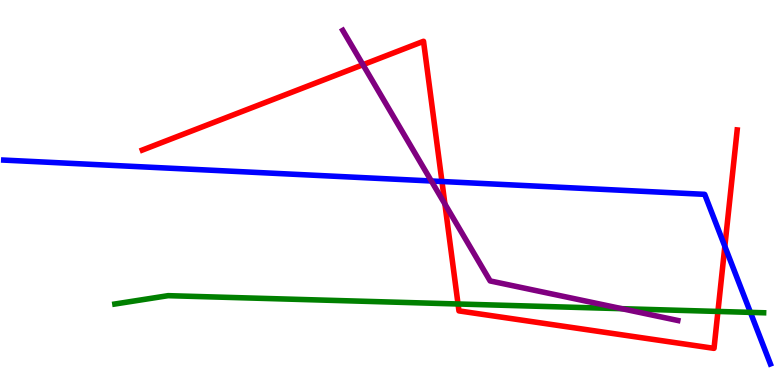[{'lines': ['blue', 'red'], 'intersections': [{'x': 5.7, 'y': 5.29}, {'x': 9.35, 'y': 3.6}]}, {'lines': ['green', 'red'], 'intersections': [{'x': 5.91, 'y': 2.1}, {'x': 9.26, 'y': 1.91}]}, {'lines': ['purple', 'red'], 'intersections': [{'x': 4.68, 'y': 8.32}, {'x': 5.74, 'y': 4.7}]}, {'lines': ['blue', 'green'], 'intersections': [{'x': 9.68, 'y': 1.89}]}, {'lines': ['blue', 'purple'], 'intersections': [{'x': 5.57, 'y': 5.3}]}, {'lines': ['green', 'purple'], 'intersections': [{'x': 8.02, 'y': 1.98}]}]